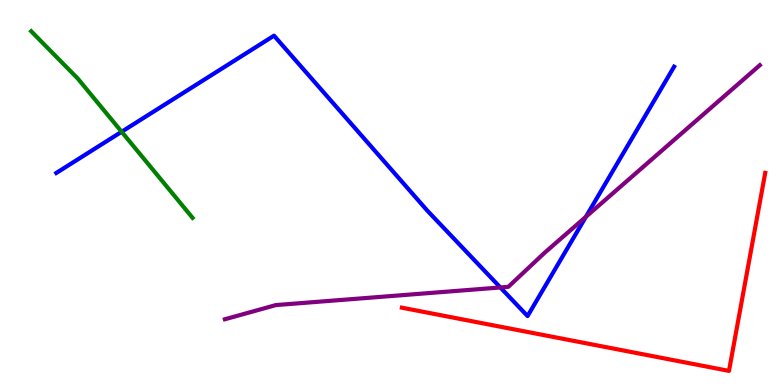[{'lines': ['blue', 'red'], 'intersections': []}, {'lines': ['green', 'red'], 'intersections': []}, {'lines': ['purple', 'red'], 'intersections': []}, {'lines': ['blue', 'green'], 'intersections': [{'x': 1.57, 'y': 6.58}]}, {'lines': ['blue', 'purple'], 'intersections': [{'x': 6.46, 'y': 2.53}, {'x': 7.56, 'y': 4.37}]}, {'lines': ['green', 'purple'], 'intersections': []}]